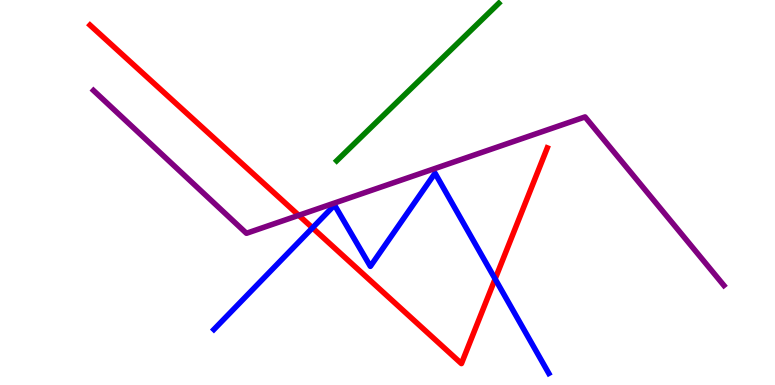[{'lines': ['blue', 'red'], 'intersections': [{'x': 4.03, 'y': 4.08}, {'x': 6.39, 'y': 2.76}]}, {'lines': ['green', 'red'], 'intersections': []}, {'lines': ['purple', 'red'], 'intersections': [{'x': 3.85, 'y': 4.41}]}, {'lines': ['blue', 'green'], 'intersections': []}, {'lines': ['blue', 'purple'], 'intersections': []}, {'lines': ['green', 'purple'], 'intersections': []}]